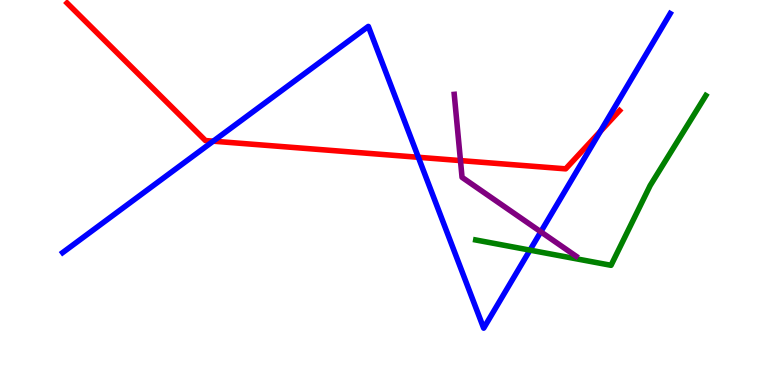[{'lines': ['blue', 'red'], 'intersections': [{'x': 2.75, 'y': 6.33}, {'x': 5.4, 'y': 5.91}, {'x': 7.75, 'y': 6.59}]}, {'lines': ['green', 'red'], 'intersections': []}, {'lines': ['purple', 'red'], 'intersections': [{'x': 5.94, 'y': 5.83}]}, {'lines': ['blue', 'green'], 'intersections': [{'x': 6.84, 'y': 3.5}]}, {'lines': ['blue', 'purple'], 'intersections': [{'x': 6.98, 'y': 3.98}]}, {'lines': ['green', 'purple'], 'intersections': []}]